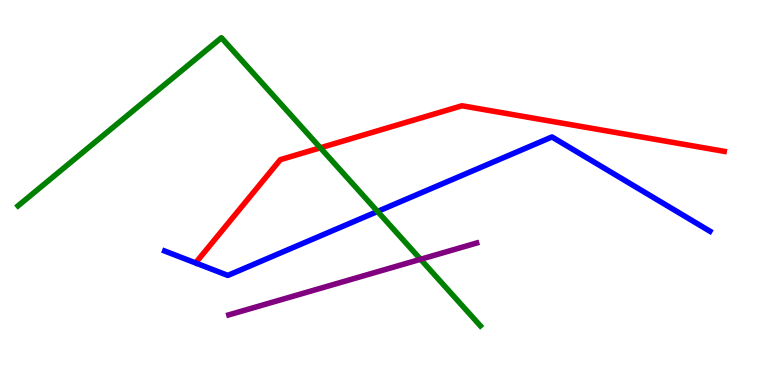[{'lines': ['blue', 'red'], 'intersections': []}, {'lines': ['green', 'red'], 'intersections': [{'x': 4.13, 'y': 6.16}]}, {'lines': ['purple', 'red'], 'intersections': []}, {'lines': ['blue', 'green'], 'intersections': [{'x': 4.87, 'y': 4.51}]}, {'lines': ['blue', 'purple'], 'intersections': []}, {'lines': ['green', 'purple'], 'intersections': [{'x': 5.43, 'y': 3.27}]}]